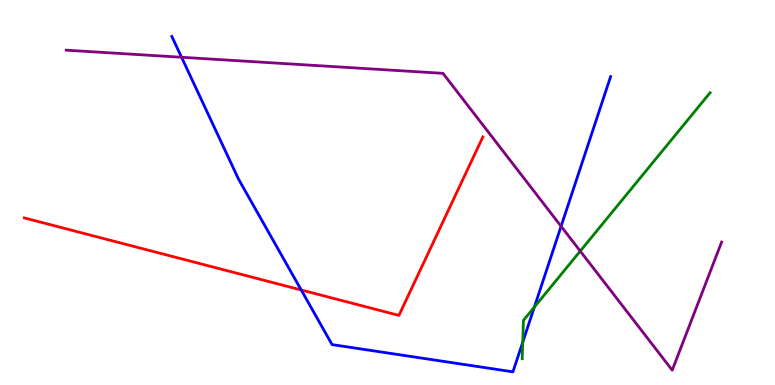[{'lines': ['blue', 'red'], 'intersections': [{'x': 3.89, 'y': 2.47}]}, {'lines': ['green', 'red'], 'intersections': []}, {'lines': ['purple', 'red'], 'intersections': []}, {'lines': ['blue', 'green'], 'intersections': [{'x': 6.75, 'y': 1.11}, {'x': 6.9, 'y': 2.02}]}, {'lines': ['blue', 'purple'], 'intersections': [{'x': 2.34, 'y': 8.51}, {'x': 7.24, 'y': 4.12}]}, {'lines': ['green', 'purple'], 'intersections': [{'x': 7.49, 'y': 3.48}]}]